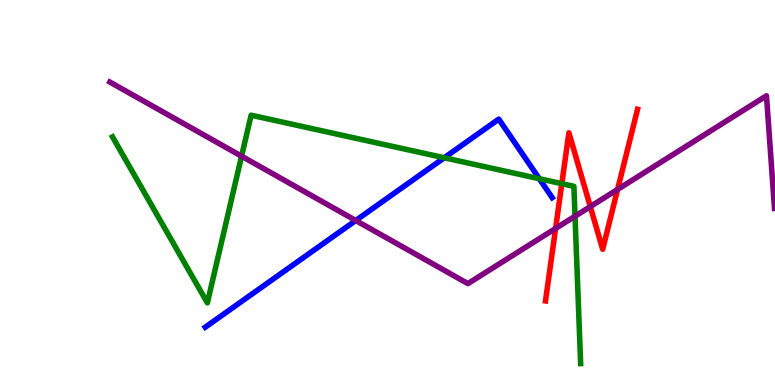[{'lines': ['blue', 'red'], 'intersections': []}, {'lines': ['green', 'red'], 'intersections': [{'x': 7.25, 'y': 5.23}]}, {'lines': ['purple', 'red'], 'intersections': [{'x': 7.17, 'y': 4.07}, {'x': 7.62, 'y': 4.63}, {'x': 7.97, 'y': 5.08}]}, {'lines': ['blue', 'green'], 'intersections': [{'x': 5.73, 'y': 5.9}, {'x': 6.96, 'y': 5.36}]}, {'lines': ['blue', 'purple'], 'intersections': [{'x': 4.59, 'y': 4.27}]}, {'lines': ['green', 'purple'], 'intersections': [{'x': 3.12, 'y': 5.94}, {'x': 7.42, 'y': 4.38}]}]